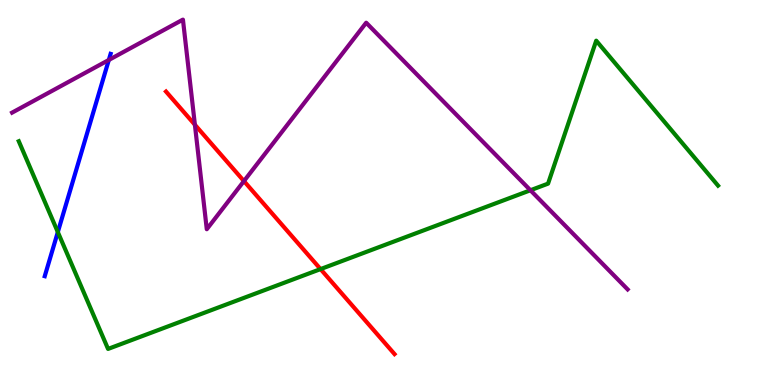[{'lines': ['blue', 'red'], 'intersections': []}, {'lines': ['green', 'red'], 'intersections': [{'x': 4.14, 'y': 3.01}]}, {'lines': ['purple', 'red'], 'intersections': [{'x': 2.51, 'y': 6.76}, {'x': 3.15, 'y': 5.3}]}, {'lines': ['blue', 'green'], 'intersections': [{'x': 0.746, 'y': 3.97}]}, {'lines': ['blue', 'purple'], 'intersections': [{'x': 1.4, 'y': 8.44}]}, {'lines': ['green', 'purple'], 'intersections': [{'x': 6.84, 'y': 5.06}]}]